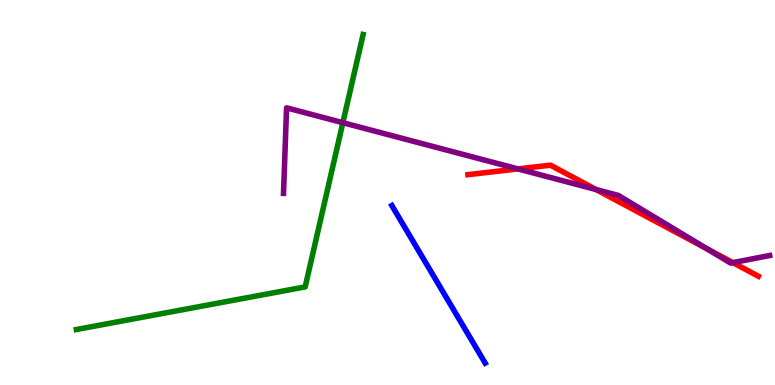[{'lines': ['blue', 'red'], 'intersections': []}, {'lines': ['green', 'red'], 'intersections': []}, {'lines': ['purple', 'red'], 'intersections': [{'x': 6.68, 'y': 5.61}, {'x': 7.69, 'y': 5.08}, {'x': 9.12, 'y': 3.54}, {'x': 9.46, 'y': 3.18}]}, {'lines': ['blue', 'green'], 'intersections': []}, {'lines': ['blue', 'purple'], 'intersections': []}, {'lines': ['green', 'purple'], 'intersections': [{'x': 4.42, 'y': 6.81}]}]